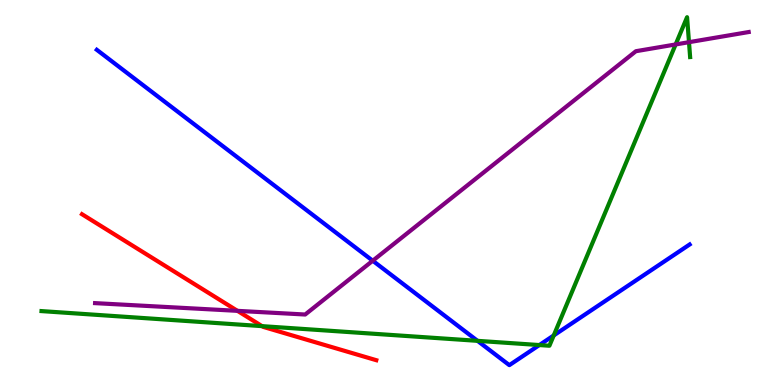[{'lines': ['blue', 'red'], 'intersections': []}, {'lines': ['green', 'red'], 'intersections': [{'x': 3.38, 'y': 1.53}]}, {'lines': ['purple', 'red'], 'intersections': [{'x': 3.06, 'y': 1.93}]}, {'lines': ['blue', 'green'], 'intersections': [{'x': 6.16, 'y': 1.15}, {'x': 6.96, 'y': 1.04}, {'x': 7.15, 'y': 1.29}]}, {'lines': ['blue', 'purple'], 'intersections': [{'x': 4.81, 'y': 3.23}]}, {'lines': ['green', 'purple'], 'intersections': [{'x': 8.72, 'y': 8.85}, {'x': 8.89, 'y': 8.9}]}]